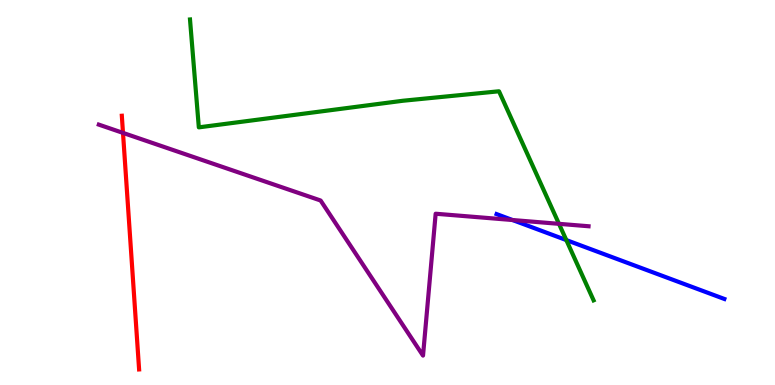[{'lines': ['blue', 'red'], 'intersections': []}, {'lines': ['green', 'red'], 'intersections': []}, {'lines': ['purple', 'red'], 'intersections': [{'x': 1.59, 'y': 6.55}]}, {'lines': ['blue', 'green'], 'intersections': [{'x': 7.31, 'y': 3.76}]}, {'lines': ['blue', 'purple'], 'intersections': [{'x': 6.61, 'y': 4.29}]}, {'lines': ['green', 'purple'], 'intersections': [{'x': 7.21, 'y': 4.19}]}]